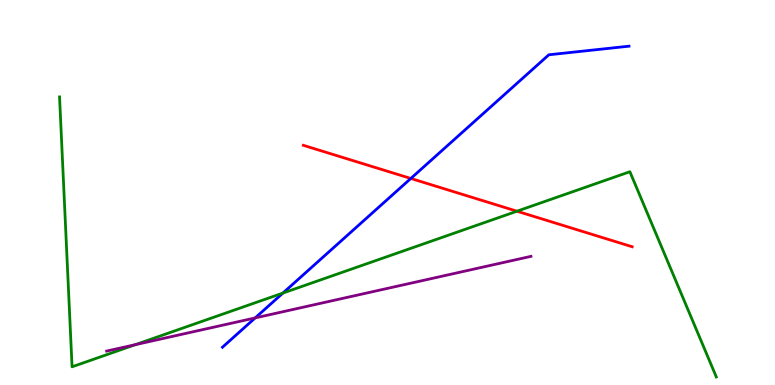[{'lines': ['blue', 'red'], 'intersections': [{'x': 5.3, 'y': 5.36}]}, {'lines': ['green', 'red'], 'intersections': [{'x': 6.67, 'y': 4.51}]}, {'lines': ['purple', 'red'], 'intersections': []}, {'lines': ['blue', 'green'], 'intersections': [{'x': 3.65, 'y': 2.39}]}, {'lines': ['blue', 'purple'], 'intersections': [{'x': 3.29, 'y': 1.74}]}, {'lines': ['green', 'purple'], 'intersections': [{'x': 1.75, 'y': 1.05}]}]